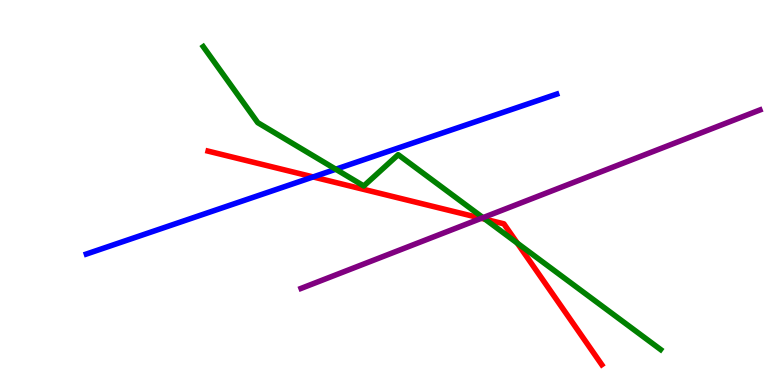[{'lines': ['blue', 'red'], 'intersections': [{'x': 4.04, 'y': 5.4}]}, {'lines': ['green', 'red'], 'intersections': [{'x': 6.26, 'y': 4.31}, {'x': 6.67, 'y': 3.69}]}, {'lines': ['purple', 'red'], 'intersections': [{'x': 6.21, 'y': 4.33}]}, {'lines': ['blue', 'green'], 'intersections': [{'x': 4.33, 'y': 5.6}]}, {'lines': ['blue', 'purple'], 'intersections': []}, {'lines': ['green', 'purple'], 'intersections': [{'x': 6.23, 'y': 4.35}]}]